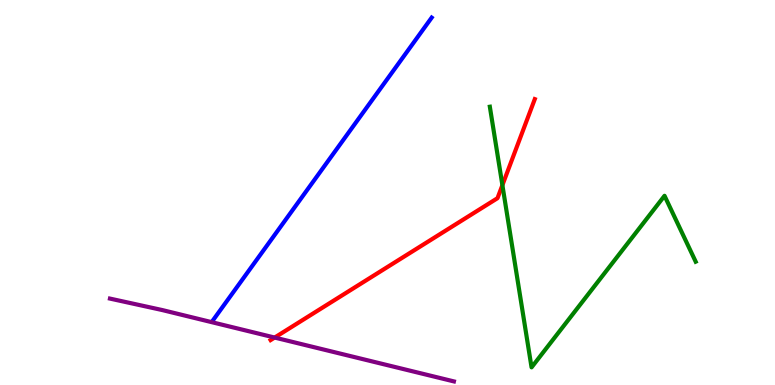[{'lines': ['blue', 'red'], 'intersections': []}, {'lines': ['green', 'red'], 'intersections': [{'x': 6.48, 'y': 5.19}]}, {'lines': ['purple', 'red'], 'intersections': [{'x': 3.54, 'y': 1.23}]}, {'lines': ['blue', 'green'], 'intersections': []}, {'lines': ['blue', 'purple'], 'intersections': []}, {'lines': ['green', 'purple'], 'intersections': []}]